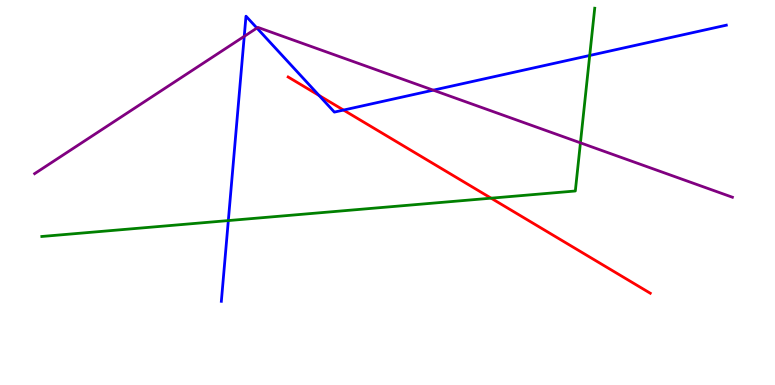[{'lines': ['blue', 'red'], 'intersections': [{'x': 4.12, 'y': 7.52}, {'x': 4.43, 'y': 7.14}]}, {'lines': ['green', 'red'], 'intersections': [{'x': 6.34, 'y': 4.85}]}, {'lines': ['purple', 'red'], 'intersections': []}, {'lines': ['blue', 'green'], 'intersections': [{'x': 2.95, 'y': 4.27}, {'x': 7.61, 'y': 8.56}]}, {'lines': ['blue', 'purple'], 'intersections': [{'x': 3.15, 'y': 9.06}, {'x': 3.32, 'y': 9.27}, {'x': 5.59, 'y': 7.66}]}, {'lines': ['green', 'purple'], 'intersections': [{'x': 7.49, 'y': 6.29}]}]